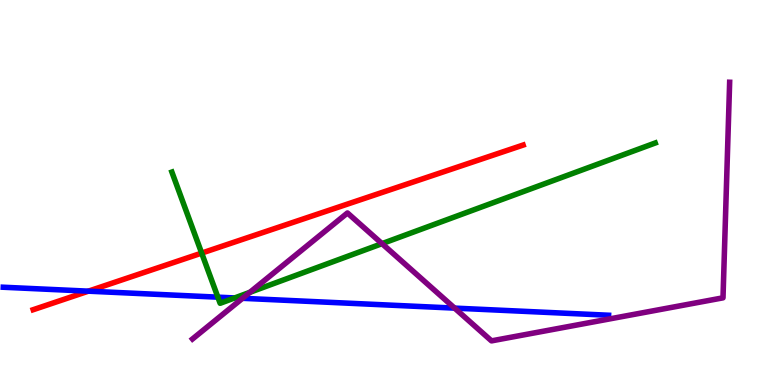[{'lines': ['blue', 'red'], 'intersections': [{'x': 1.14, 'y': 2.44}]}, {'lines': ['green', 'red'], 'intersections': [{'x': 2.6, 'y': 3.43}]}, {'lines': ['purple', 'red'], 'intersections': []}, {'lines': ['blue', 'green'], 'intersections': [{'x': 2.81, 'y': 2.28}, {'x': 3.03, 'y': 2.26}]}, {'lines': ['blue', 'purple'], 'intersections': [{'x': 3.13, 'y': 2.25}, {'x': 5.87, 'y': 2.0}]}, {'lines': ['green', 'purple'], 'intersections': [{'x': 3.22, 'y': 2.41}, {'x': 4.93, 'y': 3.67}]}]